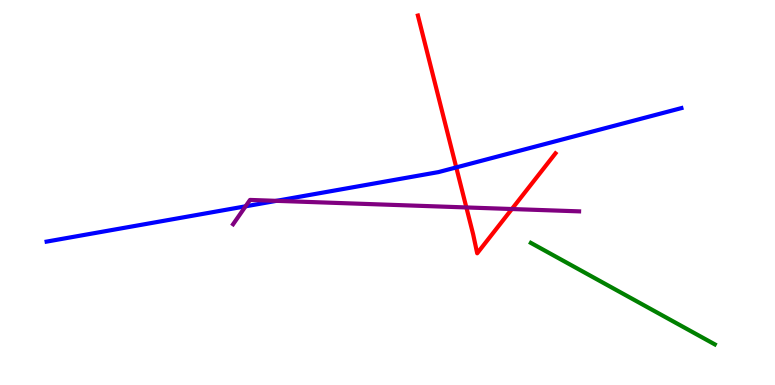[{'lines': ['blue', 'red'], 'intersections': [{'x': 5.89, 'y': 5.65}]}, {'lines': ['green', 'red'], 'intersections': []}, {'lines': ['purple', 'red'], 'intersections': [{'x': 6.02, 'y': 4.61}, {'x': 6.6, 'y': 4.57}]}, {'lines': ['blue', 'green'], 'intersections': []}, {'lines': ['blue', 'purple'], 'intersections': [{'x': 3.17, 'y': 4.64}, {'x': 3.57, 'y': 4.78}]}, {'lines': ['green', 'purple'], 'intersections': []}]